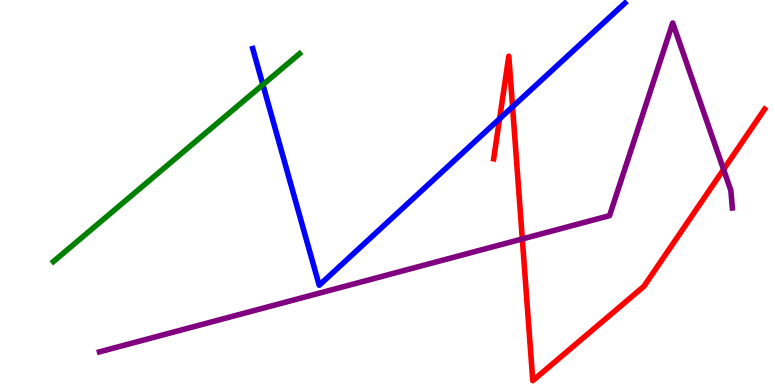[{'lines': ['blue', 'red'], 'intersections': [{'x': 6.45, 'y': 6.91}, {'x': 6.61, 'y': 7.23}]}, {'lines': ['green', 'red'], 'intersections': []}, {'lines': ['purple', 'red'], 'intersections': [{'x': 6.74, 'y': 3.79}, {'x': 9.34, 'y': 5.6}]}, {'lines': ['blue', 'green'], 'intersections': [{'x': 3.39, 'y': 7.8}]}, {'lines': ['blue', 'purple'], 'intersections': []}, {'lines': ['green', 'purple'], 'intersections': []}]